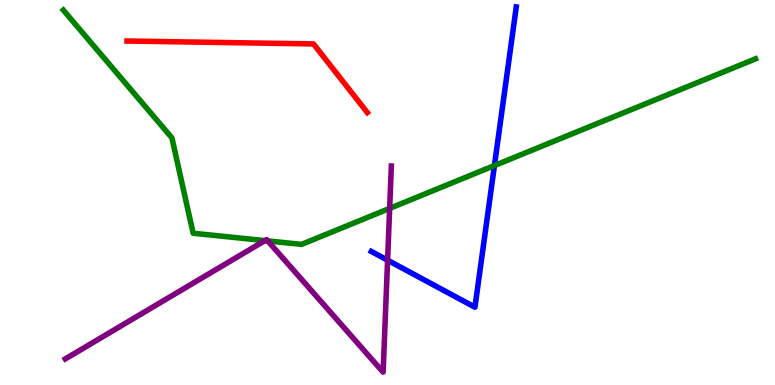[{'lines': ['blue', 'red'], 'intersections': []}, {'lines': ['green', 'red'], 'intersections': []}, {'lines': ['purple', 'red'], 'intersections': []}, {'lines': ['blue', 'green'], 'intersections': [{'x': 6.38, 'y': 5.7}]}, {'lines': ['blue', 'purple'], 'intersections': [{'x': 5.0, 'y': 3.24}]}, {'lines': ['green', 'purple'], 'intersections': [{'x': 3.42, 'y': 3.75}, {'x': 3.46, 'y': 3.74}, {'x': 5.03, 'y': 4.59}]}]